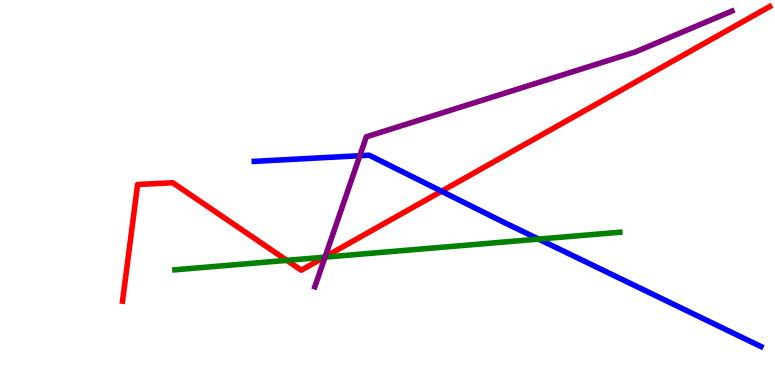[{'lines': ['blue', 'red'], 'intersections': [{'x': 5.7, 'y': 5.03}]}, {'lines': ['green', 'red'], 'intersections': [{'x': 3.7, 'y': 3.24}, {'x': 4.19, 'y': 3.32}]}, {'lines': ['purple', 'red'], 'intersections': [{'x': 4.2, 'y': 3.33}]}, {'lines': ['blue', 'green'], 'intersections': [{'x': 6.95, 'y': 3.79}]}, {'lines': ['blue', 'purple'], 'intersections': [{'x': 4.64, 'y': 5.96}]}, {'lines': ['green', 'purple'], 'intersections': [{'x': 4.19, 'y': 3.32}]}]